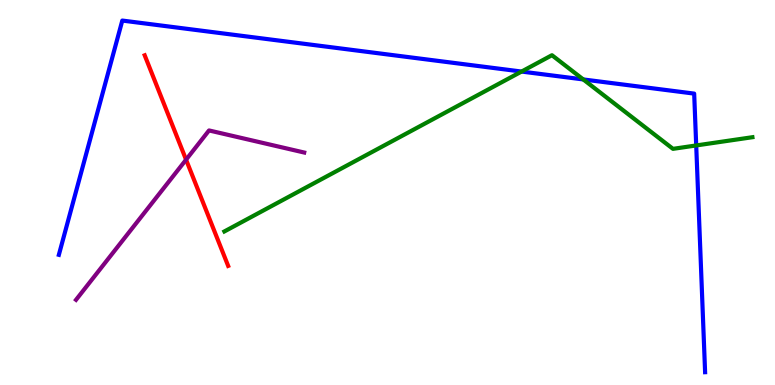[{'lines': ['blue', 'red'], 'intersections': []}, {'lines': ['green', 'red'], 'intersections': []}, {'lines': ['purple', 'red'], 'intersections': [{'x': 2.4, 'y': 5.85}]}, {'lines': ['blue', 'green'], 'intersections': [{'x': 6.73, 'y': 8.14}, {'x': 7.53, 'y': 7.94}, {'x': 8.98, 'y': 6.22}]}, {'lines': ['blue', 'purple'], 'intersections': []}, {'lines': ['green', 'purple'], 'intersections': []}]